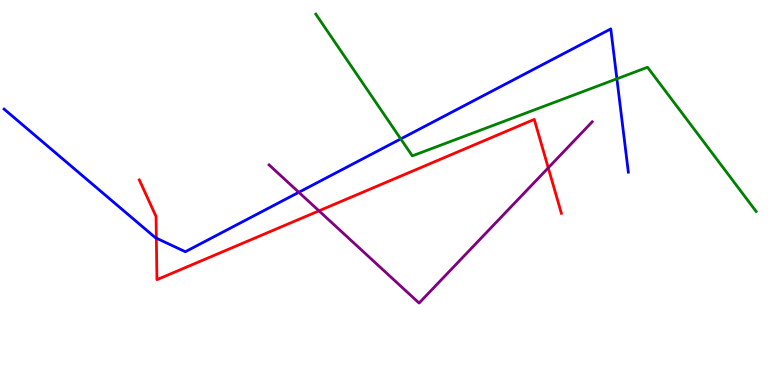[{'lines': ['blue', 'red'], 'intersections': [{'x': 2.02, 'y': 3.81}]}, {'lines': ['green', 'red'], 'intersections': []}, {'lines': ['purple', 'red'], 'intersections': [{'x': 4.12, 'y': 4.52}, {'x': 7.07, 'y': 5.64}]}, {'lines': ['blue', 'green'], 'intersections': [{'x': 5.17, 'y': 6.39}, {'x': 7.96, 'y': 7.95}]}, {'lines': ['blue', 'purple'], 'intersections': [{'x': 3.86, 'y': 5.01}]}, {'lines': ['green', 'purple'], 'intersections': []}]